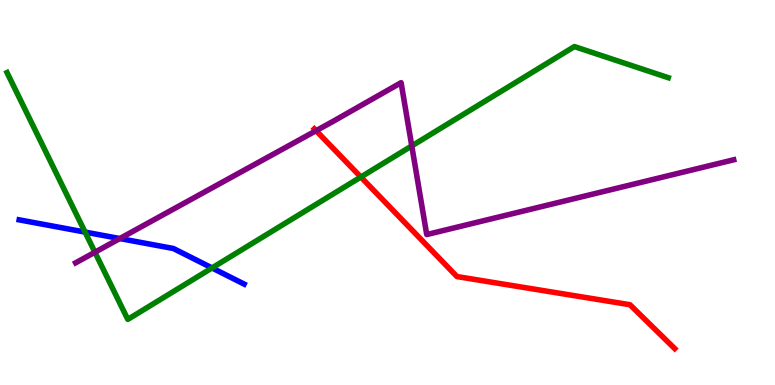[{'lines': ['blue', 'red'], 'intersections': []}, {'lines': ['green', 'red'], 'intersections': [{'x': 4.66, 'y': 5.4}]}, {'lines': ['purple', 'red'], 'intersections': [{'x': 4.08, 'y': 6.61}]}, {'lines': ['blue', 'green'], 'intersections': [{'x': 1.1, 'y': 3.97}, {'x': 2.74, 'y': 3.04}]}, {'lines': ['blue', 'purple'], 'intersections': [{'x': 1.55, 'y': 3.8}]}, {'lines': ['green', 'purple'], 'intersections': [{'x': 1.22, 'y': 3.45}, {'x': 5.31, 'y': 6.21}]}]